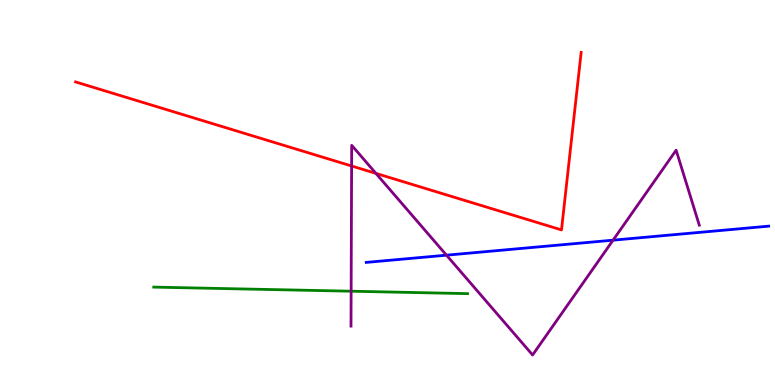[{'lines': ['blue', 'red'], 'intersections': []}, {'lines': ['green', 'red'], 'intersections': []}, {'lines': ['purple', 'red'], 'intersections': [{'x': 4.54, 'y': 5.69}, {'x': 4.85, 'y': 5.5}]}, {'lines': ['blue', 'green'], 'intersections': []}, {'lines': ['blue', 'purple'], 'intersections': [{'x': 5.76, 'y': 3.37}, {'x': 7.91, 'y': 3.76}]}, {'lines': ['green', 'purple'], 'intersections': [{'x': 4.53, 'y': 2.44}]}]